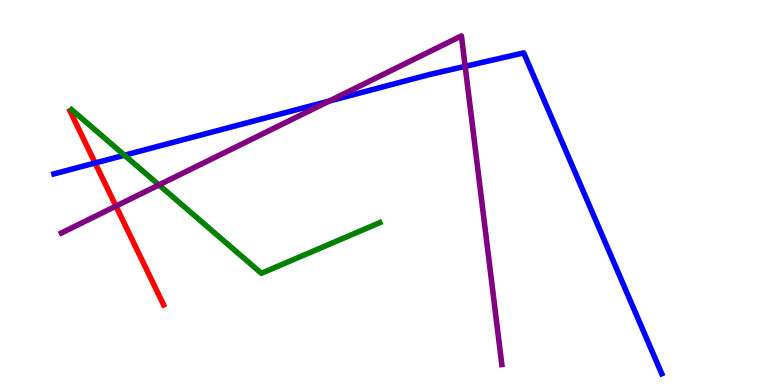[{'lines': ['blue', 'red'], 'intersections': [{'x': 1.23, 'y': 5.77}]}, {'lines': ['green', 'red'], 'intersections': []}, {'lines': ['purple', 'red'], 'intersections': [{'x': 1.5, 'y': 4.65}]}, {'lines': ['blue', 'green'], 'intersections': [{'x': 1.61, 'y': 5.97}]}, {'lines': ['blue', 'purple'], 'intersections': [{'x': 4.25, 'y': 7.38}, {'x': 6.0, 'y': 8.28}]}, {'lines': ['green', 'purple'], 'intersections': [{'x': 2.05, 'y': 5.2}]}]